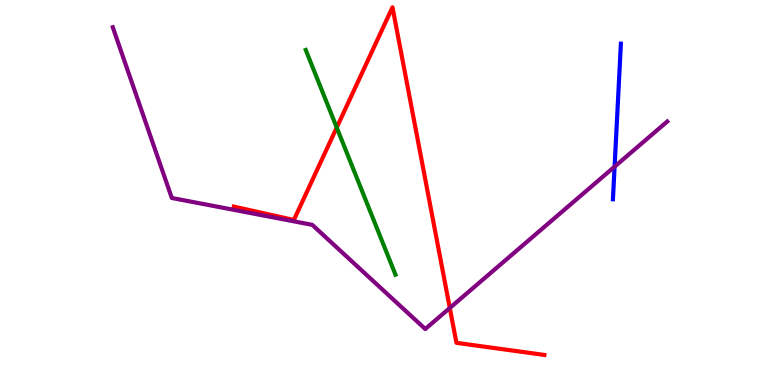[{'lines': ['blue', 'red'], 'intersections': []}, {'lines': ['green', 'red'], 'intersections': [{'x': 4.34, 'y': 6.69}]}, {'lines': ['purple', 'red'], 'intersections': [{'x': 5.8, 'y': 2.0}]}, {'lines': ['blue', 'green'], 'intersections': []}, {'lines': ['blue', 'purple'], 'intersections': [{'x': 7.93, 'y': 5.67}]}, {'lines': ['green', 'purple'], 'intersections': []}]